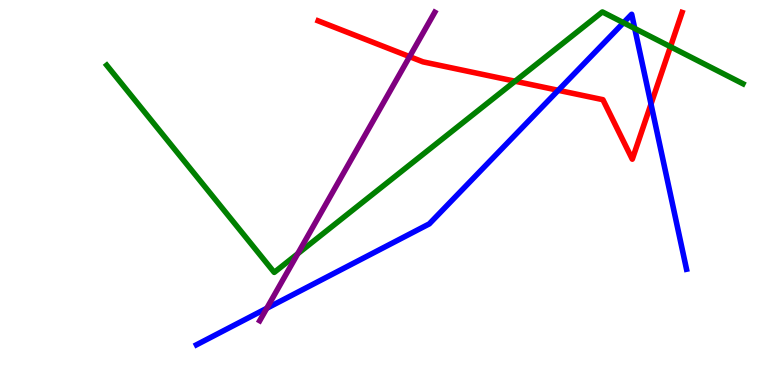[{'lines': ['blue', 'red'], 'intersections': [{'x': 7.2, 'y': 7.65}, {'x': 8.4, 'y': 7.3}]}, {'lines': ['green', 'red'], 'intersections': [{'x': 6.65, 'y': 7.89}, {'x': 8.65, 'y': 8.79}]}, {'lines': ['purple', 'red'], 'intersections': [{'x': 5.29, 'y': 8.53}]}, {'lines': ['blue', 'green'], 'intersections': [{'x': 8.05, 'y': 9.41}, {'x': 8.19, 'y': 9.26}]}, {'lines': ['blue', 'purple'], 'intersections': [{'x': 3.44, 'y': 1.99}]}, {'lines': ['green', 'purple'], 'intersections': [{'x': 3.84, 'y': 3.41}]}]